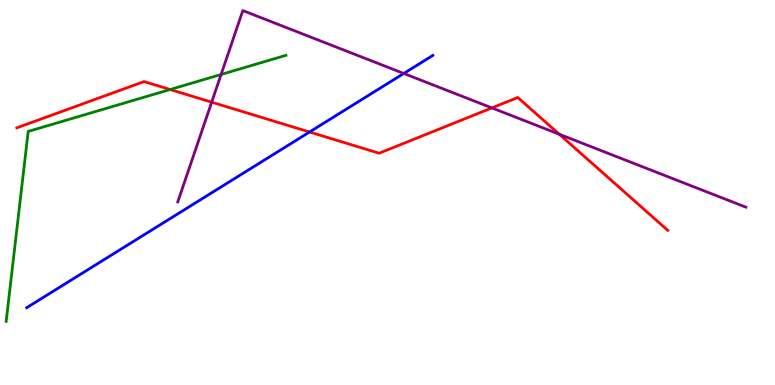[{'lines': ['blue', 'red'], 'intersections': [{'x': 3.99, 'y': 6.57}]}, {'lines': ['green', 'red'], 'intersections': [{'x': 2.2, 'y': 7.67}]}, {'lines': ['purple', 'red'], 'intersections': [{'x': 2.73, 'y': 7.35}, {'x': 6.35, 'y': 7.2}, {'x': 7.22, 'y': 6.51}]}, {'lines': ['blue', 'green'], 'intersections': []}, {'lines': ['blue', 'purple'], 'intersections': [{'x': 5.21, 'y': 8.09}]}, {'lines': ['green', 'purple'], 'intersections': [{'x': 2.85, 'y': 8.07}]}]